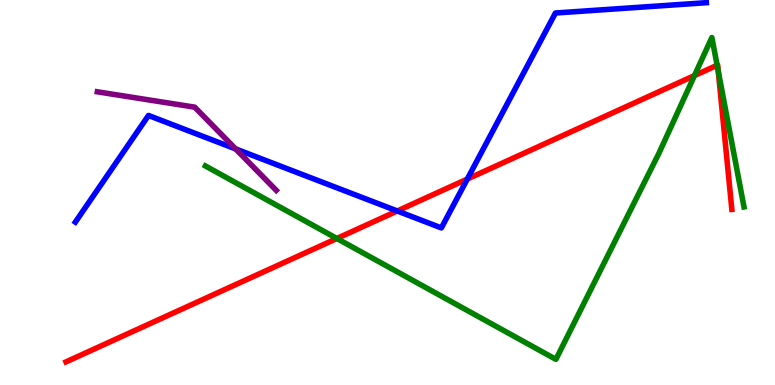[{'lines': ['blue', 'red'], 'intersections': [{'x': 5.13, 'y': 4.52}, {'x': 6.03, 'y': 5.35}]}, {'lines': ['green', 'red'], 'intersections': [{'x': 4.35, 'y': 3.81}, {'x': 8.96, 'y': 8.04}, {'x': 9.25, 'y': 8.31}, {'x': 9.27, 'y': 8.15}]}, {'lines': ['purple', 'red'], 'intersections': []}, {'lines': ['blue', 'green'], 'intersections': []}, {'lines': ['blue', 'purple'], 'intersections': [{'x': 3.04, 'y': 6.13}]}, {'lines': ['green', 'purple'], 'intersections': []}]